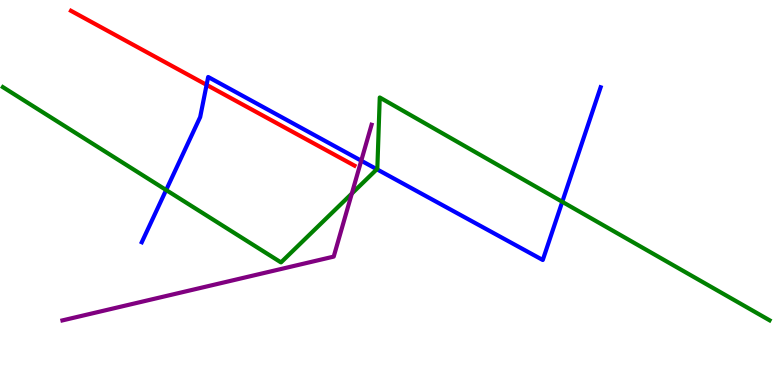[{'lines': ['blue', 'red'], 'intersections': [{'x': 2.67, 'y': 7.8}]}, {'lines': ['green', 'red'], 'intersections': []}, {'lines': ['purple', 'red'], 'intersections': []}, {'lines': ['blue', 'green'], 'intersections': [{'x': 2.14, 'y': 5.06}, {'x': 4.86, 'y': 5.6}, {'x': 7.26, 'y': 4.76}]}, {'lines': ['blue', 'purple'], 'intersections': [{'x': 4.66, 'y': 5.83}]}, {'lines': ['green', 'purple'], 'intersections': [{'x': 4.54, 'y': 4.97}]}]